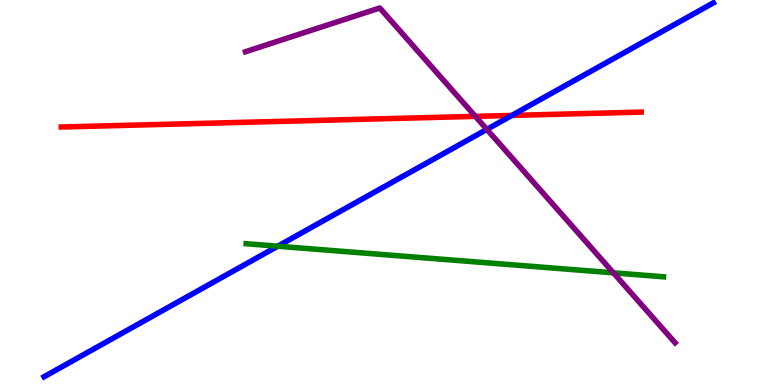[{'lines': ['blue', 'red'], 'intersections': [{'x': 6.6, 'y': 7.0}]}, {'lines': ['green', 'red'], 'intersections': []}, {'lines': ['purple', 'red'], 'intersections': [{'x': 6.13, 'y': 6.98}]}, {'lines': ['blue', 'green'], 'intersections': [{'x': 3.58, 'y': 3.6}]}, {'lines': ['blue', 'purple'], 'intersections': [{'x': 6.28, 'y': 6.64}]}, {'lines': ['green', 'purple'], 'intersections': [{'x': 7.91, 'y': 2.91}]}]